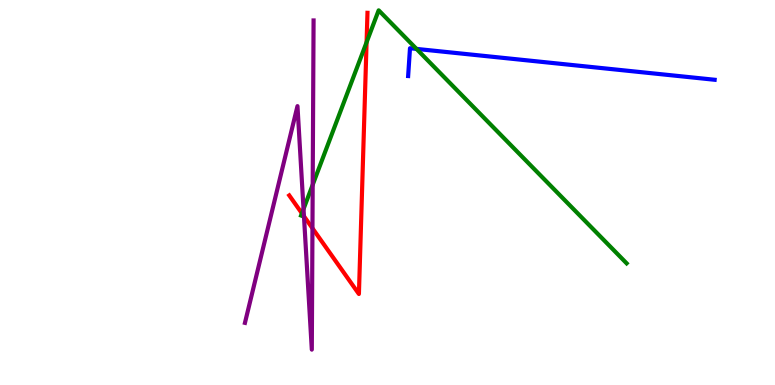[{'lines': ['blue', 'red'], 'intersections': []}, {'lines': ['green', 'red'], 'intersections': [{'x': 3.9, 'y': 4.46}, {'x': 4.73, 'y': 8.9}]}, {'lines': ['purple', 'red'], 'intersections': [{'x': 3.92, 'y': 4.38}, {'x': 4.03, 'y': 4.07}]}, {'lines': ['blue', 'green'], 'intersections': [{'x': 5.37, 'y': 8.73}]}, {'lines': ['blue', 'purple'], 'intersections': []}, {'lines': ['green', 'purple'], 'intersections': [{'x': 3.92, 'y': 4.57}, {'x': 4.03, 'y': 5.2}]}]